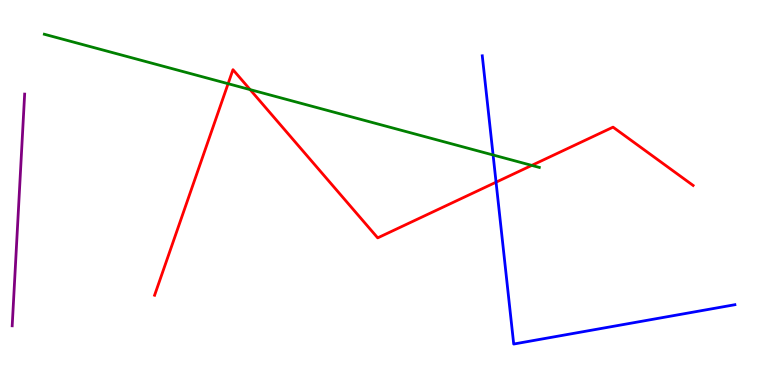[{'lines': ['blue', 'red'], 'intersections': [{'x': 6.4, 'y': 5.27}]}, {'lines': ['green', 'red'], 'intersections': [{'x': 2.94, 'y': 7.83}, {'x': 3.23, 'y': 7.67}, {'x': 6.86, 'y': 5.7}]}, {'lines': ['purple', 'red'], 'intersections': []}, {'lines': ['blue', 'green'], 'intersections': [{'x': 6.36, 'y': 5.97}]}, {'lines': ['blue', 'purple'], 'intersections': []}, {'lines': ['green', 'purple'], 'intersections': []}]